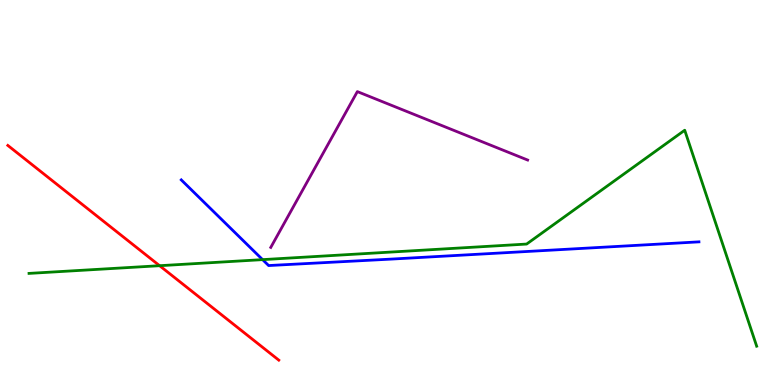[{'lines': ['blue', 'red'], 'intersections': []}, {'lines': ['green', 'red'], 'intersections': [{'x': 2.06, 'y': 3.1}]}, {'lines': ['purple', 'red'], 'intersections': []}, {'lines': ['blue', 'green'], 'intersections': [{'x': 3.39, 'y': 3.26}]}, {'lines': ['blue', 'purple'], 'intersections': []}, {'lines': ['green', 'purple'], 'intersections': []}]